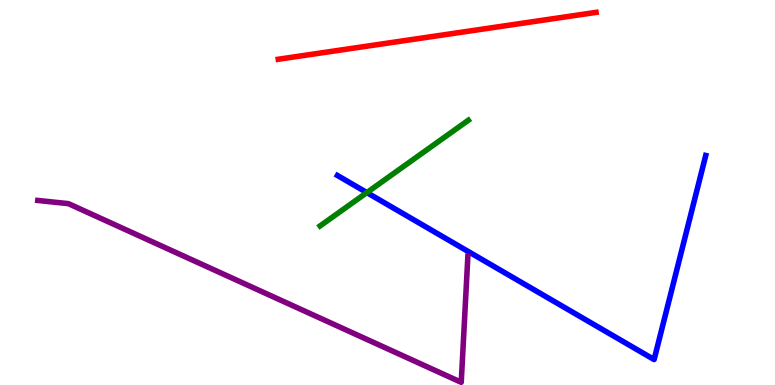[{'lines': ['blue', 'red'], 'intersections': []}, {'lines': ['green', 'red'], 'intersections': []}, {'lines': ['purple', 'red'], 'intersections': []}, {'lines': ['blue', 'green'], 'intersections': [{'x': 4.73, 'y': 5.0}]}, {'lines': ['blue', 'purple'], 'intersections': []}, {'lines': ['green', 'purple'], 'intersections': []}]